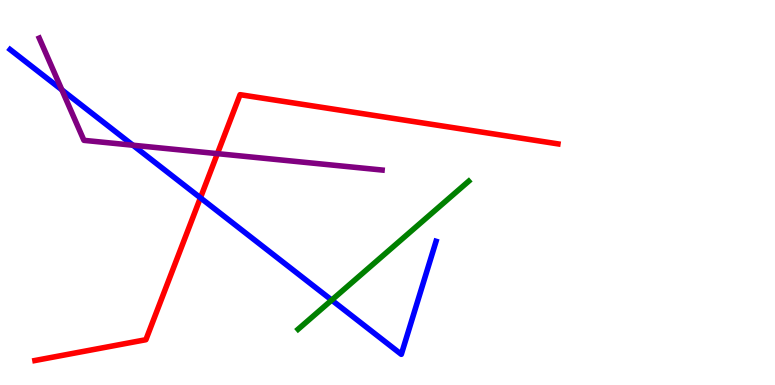[{'lines': ['blue', 'red'], 'intersections': [{'x': 2.59, 'y': 4.86}]}, {'lines': ['green', 'red'], 'intersections': []}, {'lines': ['purple', 'red'], 'intersections': [{'x': 2.81, 'y': 6.01}]}, {'lines': ['blue', 'green'], 'intersections': [{'x': 4.28, 'y': 2.21}]}, {'lines': ['blue', 'purple'], 'intersections': [{'x': 0.798, 'y': 7.67}, {'x': 1.71, 'y': 6.23}]}, {'lines': ['green', 'purple'], 'intersections': []}]